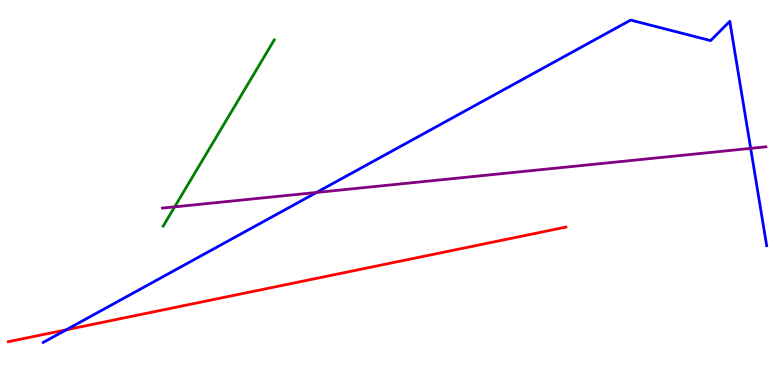[{'lines': ['blue', 'red'], 'intersections': [{'x': 0.855, 'y': 1.43}]}, {'lines': ['green', 'red'], 'intersections': []}, {'lines': ['purple', 'red'], 'intersections': []}, {'lines': ['blue', 'green'], 'intersections': []}, {'lines': ['blue', 'purple'], 'intersections': [{'x': 4.08, 'y': 5.0}, {'x': 9.69, 'y': 6.15}]}, {'lines': ['green', 'purple'], 'intersections': [{'x': 2.25, 'y': 4.63}]}]